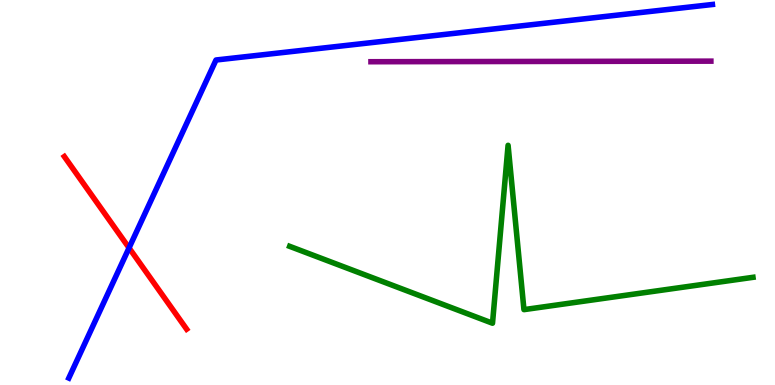[{'lines': ['blue', 'red'], 'intersections': [{'x': 1.67, 'y': 3.56}]}, {'lines': ['green', 'red'], 'intersections': []}, {'lines': ['purple', 'red'], 'intersections': []}, {'lines': ['blue', 'green'], 'intersections': []}, {'lines': ['blue', 'purple'], 'intersections': []}, {'lines': ['green', 'purple'], 'intersections': []}]